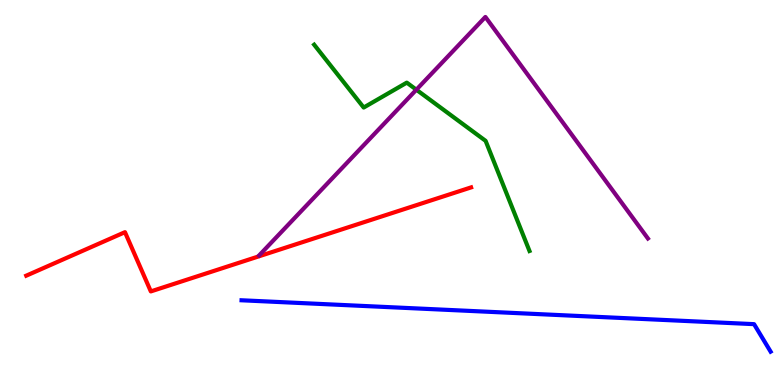[{'lines': ['blue', 'red'], 'intersections': []}, {'lines': ['green', 'red'], 'intersections': []}, {'lines': ['purple', 'red'], 'intersections': []}, {'lines': ['blue', 'green'], 'intersections': []}, {'lines': ['blue', 'purple'], 'intersections': []}, {'lines': ['green', 'purple'], 'intersections': [{'x': 5.37, 'y': 7.67}]}]